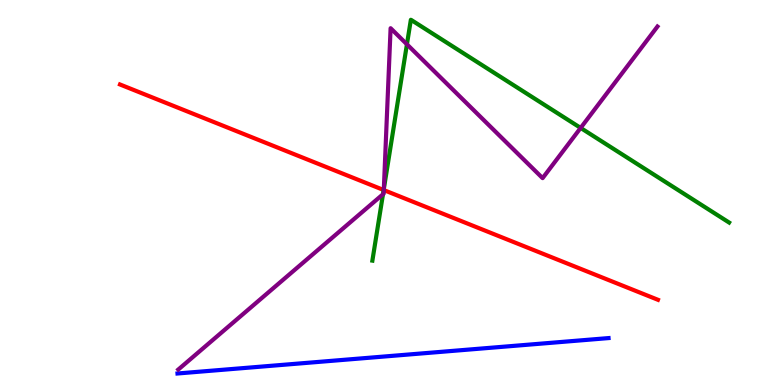[{'lines': ['blue', 'red'], 'intersections': []}, {'lines': ['green', 'red'], 'intersections': [{'x': 4.95, 'y': 5.06}]}, {'lines': ['purple', 'red'], 'intersections': [{'x': 4.95, 'y': 5.06}]}, {'lines': ['blue', 'green'], 'intersections': []}, {'lines': ['blue', 'purple'], 'intersections': []}, {'lines': ['green', 'purple'], 'intersections': [{'x': 4.94, 'y': 4.95}, {'x': 4.95, 'y': 5.09}, {'x': 5.25, 'y': 8.85}, {'x': 7.49, 'y': 6.68}]}]